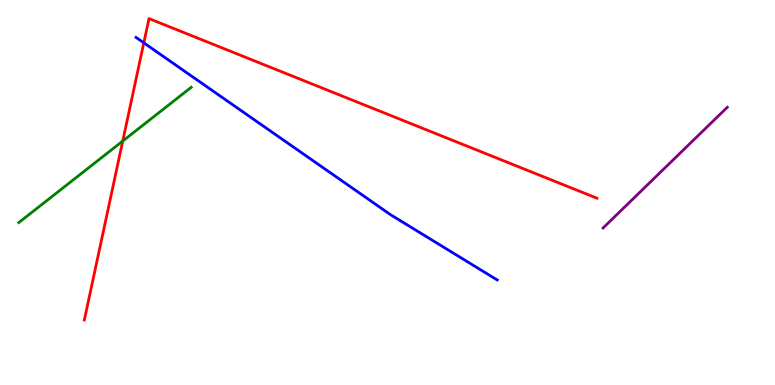[{'lines': ['blue', 'red'], 'intersections': [{'x': 1.86, 'y': 8.89}]}, {'lines': ['green', 'red'], 'intersections': [{'x': 1.58, 'y': 6.34}]}, {'lines': ['purple', 'red'], 'intersections': []}, {'lines': ['blue', 'green'], 'intersections': []}, {'lines': ['blue', 'purple'], 'intersections': []}, {'lines': ['green', 'purple'], 'intersections': []}]